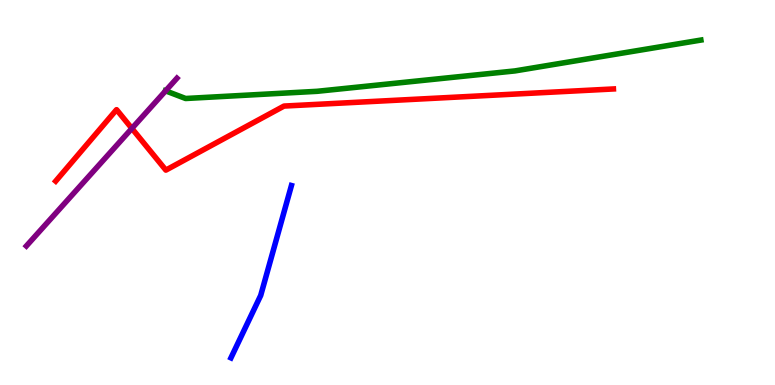[{'lines': ['blue', 'red'], 'intersections': []}, {'lines': ['green', 'red'], 'intersections': []}, {'lines': ['purple', 'red'], 'intersections': [{'x': 1.7, 'y': 6.66}]}, {'lines': ['blue', 'green'], 'intersections': []}, {'lines': ['blue', 'purple'], 'intersections': []}, {'lines': ['green', 'purple'], 'intersections': [{'x': 2.14, 'y': 7.64}]}]